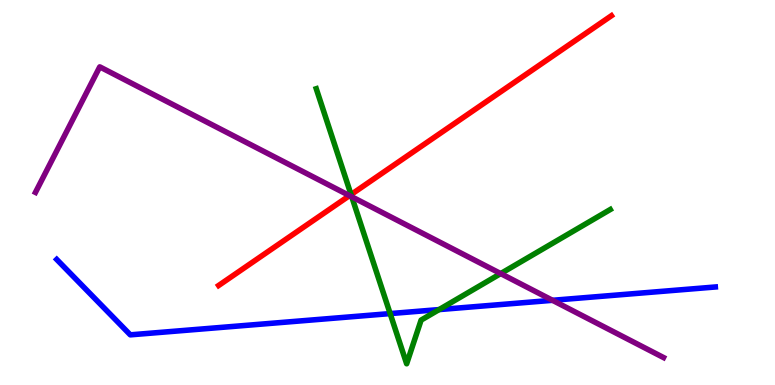[{'lines': ['blue', 'red'], 'intersections': []}, {'lines': ['green', 'red'], 'intersections': [{'x': 4.53, 'y': 4.95}]}, {'lines': ['purple', 'red'], 'intersections': [{'x': 4.51, 'y': 4.92}]}, {'lines': ['blue', 'green'], 'intersections': [{'x': 5.03, 'y': 1.85}, {'x': 5.67, 'y': 1.96}]}, {'lines': ['blue', 'purple'], 'intersections': [{'x': 7.13, 'y': 2.2}]}, {'lines': ['green', 'purple'], 'intersections': [{'x': 4.54, 'y': 4.89}, {'x': 6.46, 'y': 2.89}]}]